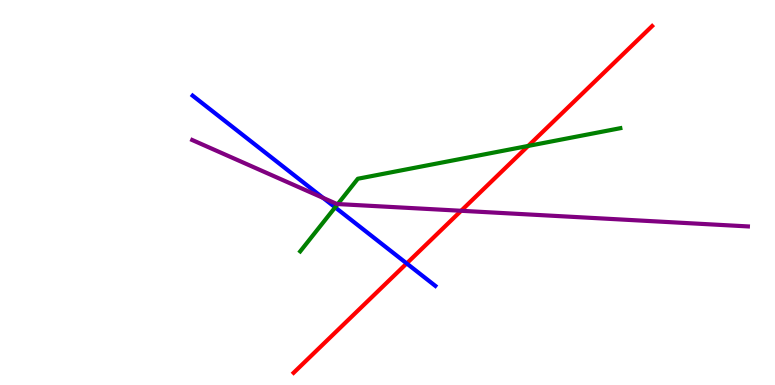[{'lines': ['blue', 'red'], 'intersections': [{'x': 5.25, 'y': 3.16}]}, {'lines': ['green', 'red'], 'intersections': [{'x': 6.82, 'y': 6.21}]}, {'lines': ['purple', 'red'], 'intersections': [{'x': 5.95, 'y': 4.53}]}, {'lines': ['blue', 'green'], 'intersections': [{'x': 4.32, 'y': 4.61}]}, {'lines': ['blue', 'purple'], 'intersections': [{'x': 4.17, 'y': 4.86}]}, {'lines': ['green', 'purple'], 'intersections': [{'x': 4.36, 'y': 4.7}]}]